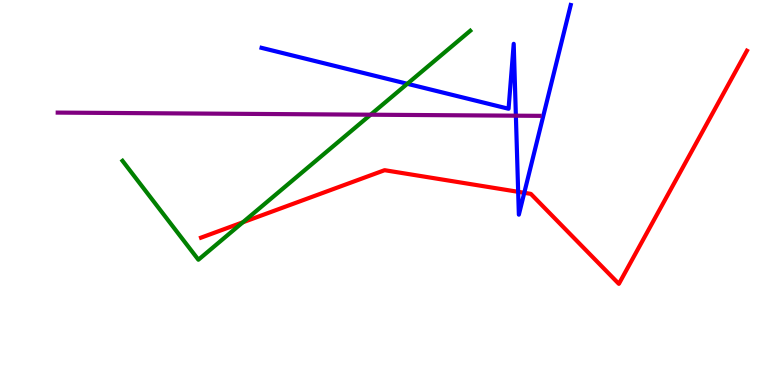[{'lines': ['blue', 'red'], 'intersections': [{'x': 6.69, 'y': 5.02}, {'x': 6.76, 'y': 4.99}]}, {'lines': ['green', 'red'], 'intersections': [{'x': 3.13, 'y': 4.23}]}, {'lines': ['purple', 'red'], 'intersections': []}, {'lines': ['blue', 'green'], 'intersections': [{'x': 5.26, 'y': 7.82}]}, {'lines': ['blue', 'purple'], 'intersections': [{'x': 6.66, 'y': 7.0}]}, {'lines': ['green', 'purple'], 'intersections': [{'x': 4.78, 'y': 7.02}]}]